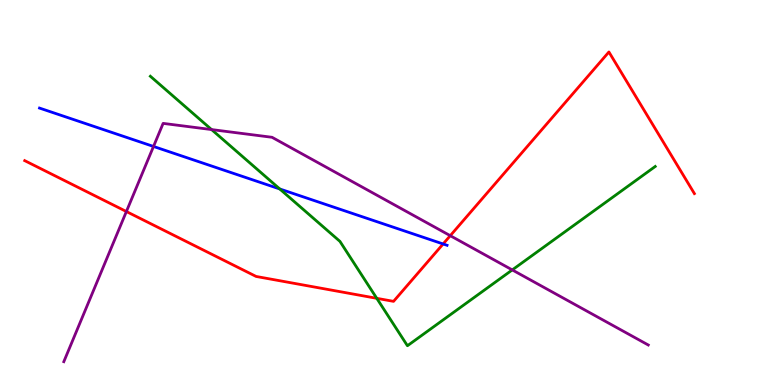[{'lines': ['blue', 'red'], 'intersections': [{'x': 5.72, 'y': 3.66}]}, {'lines': ['green', 'red'], 'intersections': [{'x': 4.86, 'y': 2.25}]}, {'lines': ['purple', 'red'], 'intersections': [{'x': 1.63, 'y': 4.51}, {'x': 5.81, 'y': 3.88}]}, {'lines': ['blue', 'green'], 'intersections': [{'x': 3.61, 'y': 5.09}]}, {'lines': ['blue', 'purple'], 'intersections': [{'x': 1.98, 'y': 6.2}]}, {'lines': ['green', 'purple'], 'intersections': [{'x': 2.73, 'y': 6.63}, {'x': 6.61, 'y': 2.99}]}]